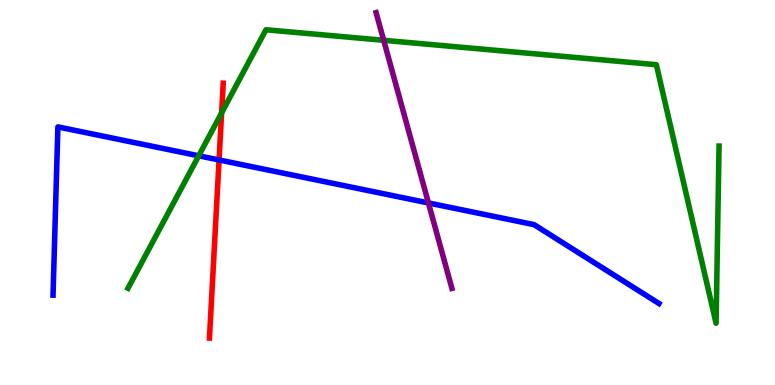[{'lines': ['blue', 'red'], 'intersections': [{'x': 2.83, 'y': 5.84}]}, {'lines': ['green', 'red'], 'intersections': [{'x': 2.86, 'y': 7.07}]}, {'lines': ['purple', 'red'], 'intersections': []}, {'lines': ['blue', 'green'], 'intersections': [{'x': 2.56, 'y': 5.95}]}, {'lines': ['blue', 'purple'], 'intersections': [{'x': 5.53, 'y': 4.73}]}, {'lines': ['green', 'purple'], 'intersections': [{'x': 4.95, 'y': 8.95}]}]